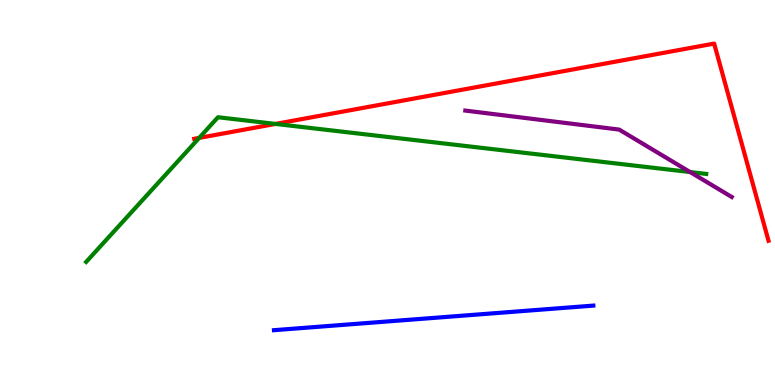[{'lines': ['blue', 'red'], 'intersections': []}, {'lines': ['green', 'red'], 'intersections': [{'x': 2.57, 'y': 6.42}, {'x': 3.55, 'y': 6.78}]}, {'lines': ['purple', 'red'], 'intersections': []}, {'lines': ['blue', 'green'], 'intersections': []}, {'lines': ['blue', 'purple'], 'intersections': []}, {'lines': ['green', 'purple'], 'intersections': [{'x': 8.9, 'y': 5.53}]}]